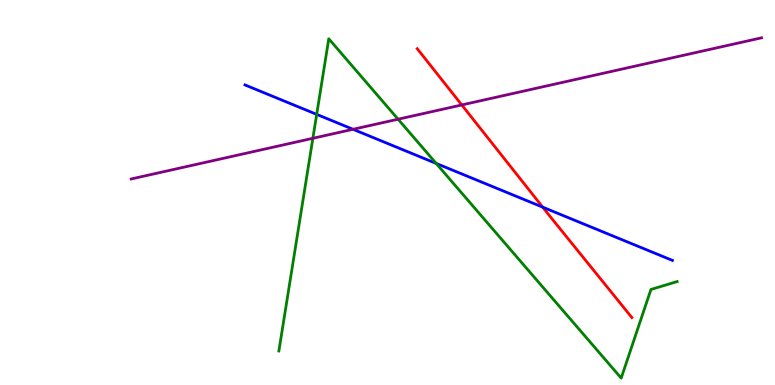[{'lines': ['blue', 'red'], 'intersections': [{'x': 7.0, 'y': 4.62}]}, {'lines': ['green', 'red'], 'intersections': []}, {'lines': ['purple', 'red'], 'intersections': [{'x': 5.96, 'y': 7.27}]}, {'lines': ['blue', 'green'], 'intersections': [{'x': 4.09, 'y': 7.03}, {'x': 5.63, 'y': 5.75}]}, {'lines': ['blue', 'purple'], 'intersections': [{'x': 4.56, 'y': 6.64}]}, {'lines': ['green', 'purple'], 'intersections': [{'x': 4.04, 'y': 6.41}, {'x': 5.14, 'y': 6.9}]}]